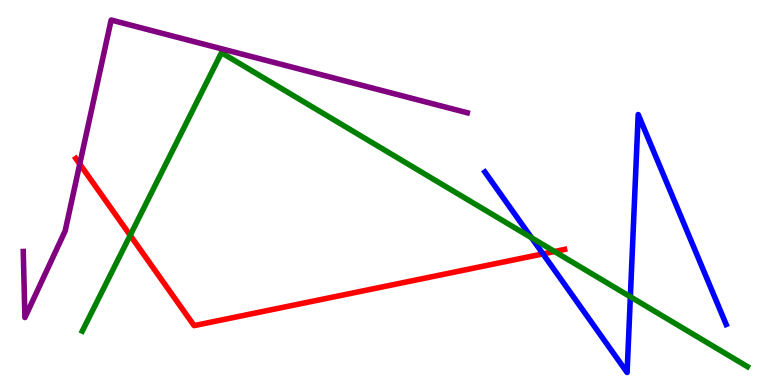[{'lines': ['blue', 'red'], 'intersections': [{'x': 7.01, 'y': 3.41}]}, {'lines': ['green', 'red'], 'intersections': [{'x': 1.68, 'y': 3.89}, {'x': 7.16, 'y': 3.47}]}, {'lines': ['purple', 'red'], 'intersections': [{'x': 1.03, 'y': 5.74}]}, {'lines': ['blue', 'green'], 'intersections': [{'x': 6.86, 'y': 3.82}, {'x': 8.13, 'y': 2.29}]}, {'lines': ['blue', 'purple'], 'intersections': []}, {'lines': ['green', 'purple'], 'intersections': []}]